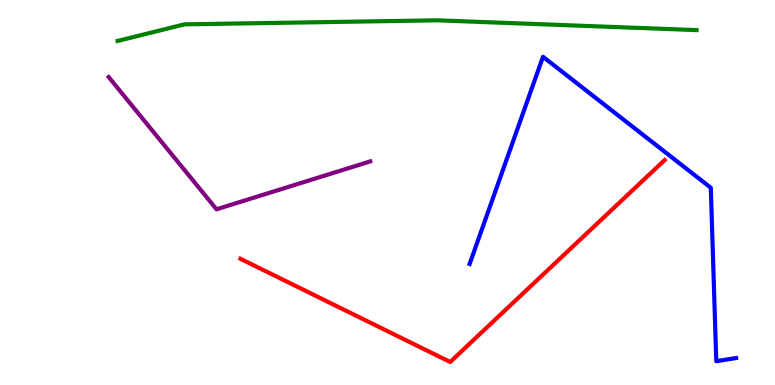[{'lines': ['blue', 'red'], 'intersections': []}, {'lines': ['green', 'red'], 'intersections': []}, {'lines': ['purple', 'red'], 'intersections': []}, {'lines': ['blue', 'green'], 'intersections': []}, {'lines': ['blue', 'purple'], 'intersections': []}, {'lines': ['green', 'purple'], 'intersections': []}]